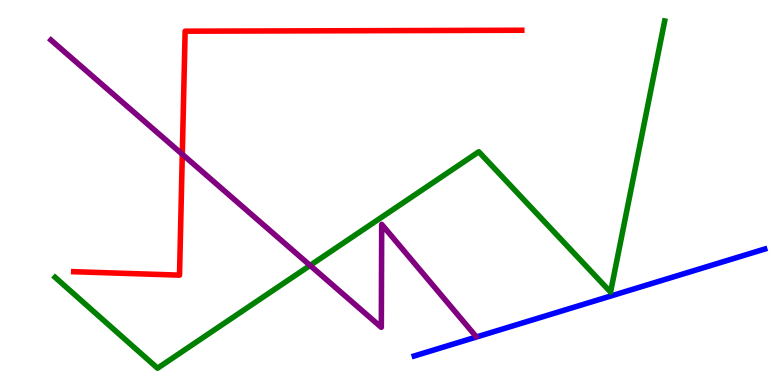[{'lines': ['blue', 'red'], 'intersections': []}, {'lines': ['green', 'red'], 'intersections': []}, {'lines': ['purple', 'red'], 'intersections': [{'x': 2.35, 'y': 5.99}]}, {'lines': ['blue', 'green'], 'intersections': []}, {'lines': ['blue', 'purple'], 'intersections': []}, {'lines': ['green', 'purple'], 'intersections': [{'x': 4.0, 'y': 3.11}]}]